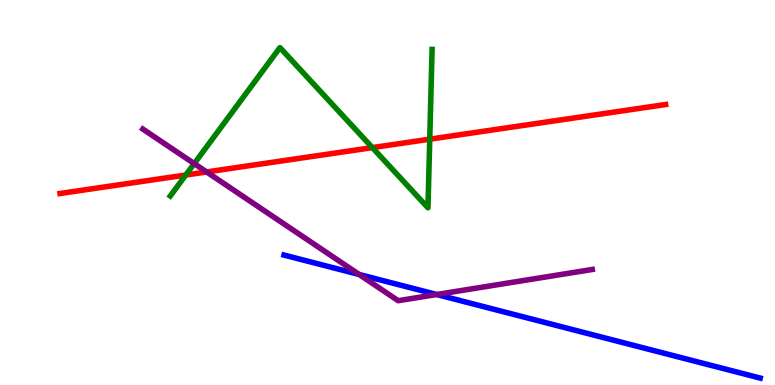[{'lines': ['blue', 'red'], 'intersections': []}, {'lines': ['green', 'red'], 'intersections': [{'x': 2.4, 'y': 5.45}, {'x': 4.8, 'y': 6.17}, {'x': 5.55, 'y': 6.39}]}, {'lines': ['purple', 'red'], 'intersections': [{'x': 2.67, 'y': 5.53}]}, {'lines': ['blue', 'green'], 'intersections': []}, {'lines': ['blue', 'purple'], 'intersections': [{'x': 4.63, 'y': 2.87}, {'x': 5.63, 'y': 2.35}]}, {'lines': ['green', 'purple'], 'intersections': [{'x': 2.51, 'y': 5.75}]}]